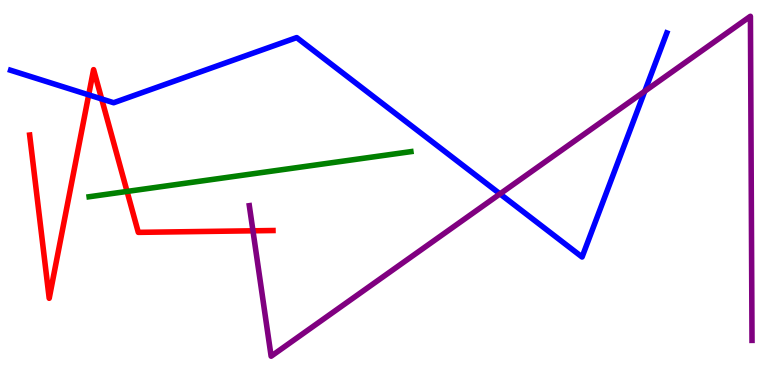[{'lines': ['blue', 'red'], 'intersections': [{'x': 1.14, 'y': 7.54}, {'x': 1.31, 'y': 7.43}]}, {'lines': ['green', 'red'], 'intersections': [{'x': 1.64, 'y': 5.03}]}, {'lines': ['purple', 'red'], 'intersections': [{'x': 3.26, 'y': 4.01}]}, {'lines': ['blue', 'green'], 'intersections': []}, {'lines': ['blue', 'purple'], 'intersections': [{'x': 6.45, 'y': 4.96}, {'x': 8.32, 'y': 7.63}]}, {'lines': ['green', 'purple'], 'intersections': []}]